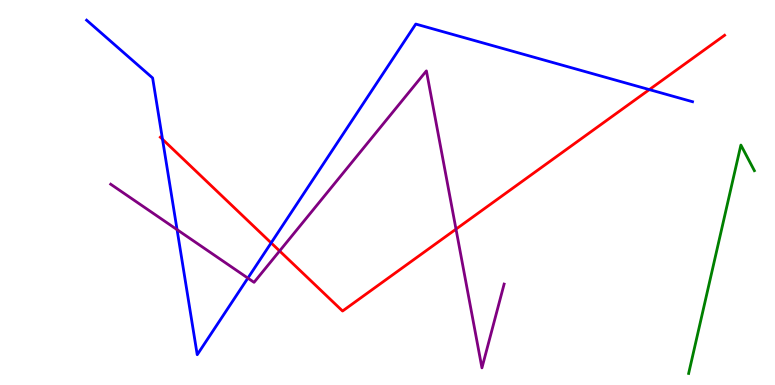[{'lines': ['blue', 'red'], 'intersections': [{'x': 2.1, 'y': 6.38}, {'x': 3.5, 'y': 3.69}, {'x': 8.38, 'y': 7.67}]}, {'lines': ['green', 'red'], 'intersections': []}, {'lines': ['purple', 'red'], 'intersections': [{'x': 3.61, 'y': 3.48}, {'x': 5.88, 'y': 4.05}]}, {'lines': ['blue', 'green'], 'intersections': []}, {'lines': ['blue', 'purple'], 'intersections': [{'x': 2.28, 'y': 4.04}, {'x': 3.2, 'y': 2.78}]}, {'lines': ['green', 'purple'], 'intersections': []}]